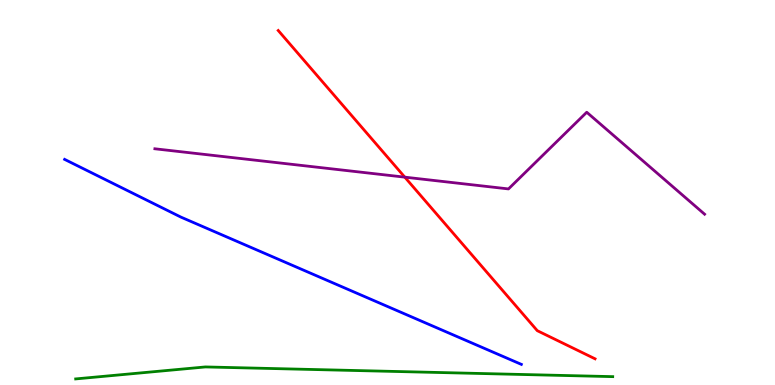[{'lines': ['blue', 'red'], 'intersections': []}, {'lines': ['green', 'red'], 'intersections': []}, {'lines': ['purple', 'red'], 'intersections': [{'x': 5.22, 'y': 5.4}]}, {'lines': ['blue', 'green'], 'intersections': []}, {'lines': ['blue', 'purple'], 'intersections': []}, {'lines': ['green', 'purple'], 'intersections': []}]